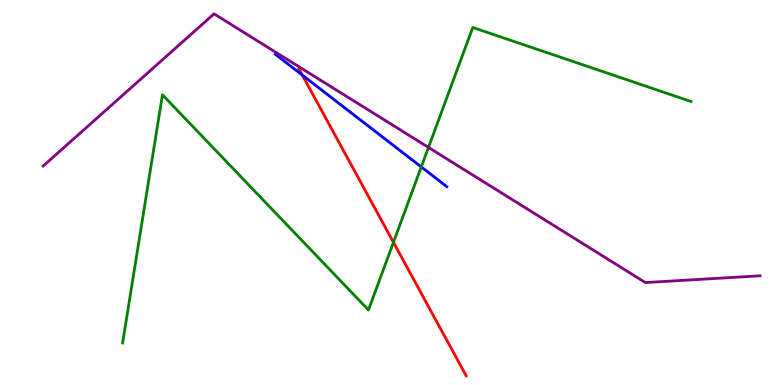[{'lines': ['blue', 'red'], 'intersections': [{'x': 3.9, 'y': 8.05}]}, {'lines': ['green', 'red'], 'intersections': [{'x': 5.08, 'y': 3.71}]}, {'lines': ['purple', 'red'], 'intersections': []}, {'lines': ['blue', 'green'], 'intersections': [{'x': 5.44, 'y': 5.66}]}, {'lines': ['blue', 'purple'], 'intersections': []}, {'lines': ['green', 'purple'], 'intersections': [{'x': 5.53, 'y': 6.17}]}]